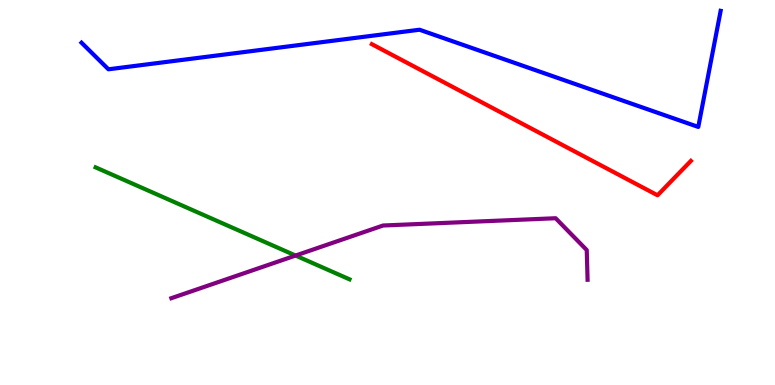[{'lines': ['blue', 'red'], 'intersections': []}, {'lines': ['green', 'red'], 'intersections': []}, {'lines': ['purple', 'red'], 'intersections': []}, {'lines': ['blue', 'green'], 'intersections': []}, {'lines': ['blue', 'purple'], 'intersections': []}, {'lines': ['green', 'purple'], 'intersections': [{'x': 3.81, 'y': 3.36}]}]